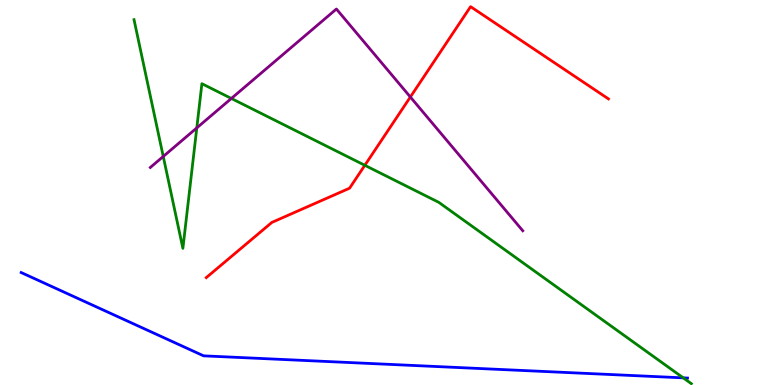[{'lines': ['blue', 'red'], 'intersections': []}, {'lines': ['green', 'red'], 'intersections': [{'x': 4.71, 'y': 5.71}]}, {'lines': ['purple', 'red'], 'intersections': [{'x': 5.29, 'y': 7.48}]}, {'lines': ['blue', 'green'], 'intersections': [{'x': 8.82, 'y': 0.185}]}, {'lines': ['blue', 'purple'], 'intersections': []}, {'lines': ['green', 'purple'], 'intersections': [{'x': 2.11, 'y': 5.94}, {'x': 2.54, 'y': 6.68}, {'x': 2.99, 'y': 7.44}]}]